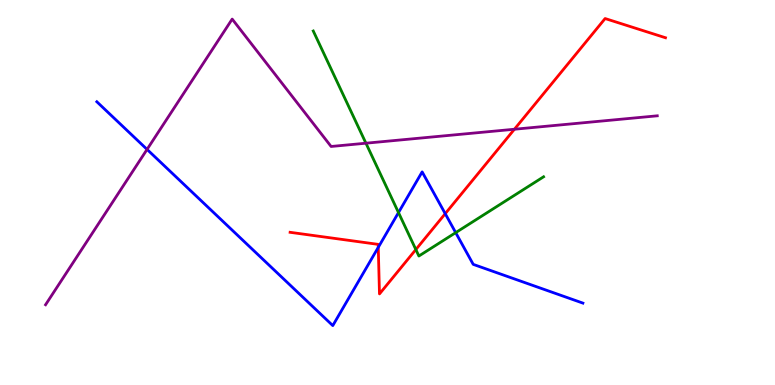[{'lines': ['blue', 'red'], 'intersections': [{'x': 4.88, 'y': 3.57}, {'x': 5.74, 'y': 4.45}]}, {'lines': ['green', 'red'], 'intersections': [{'x': 5.37, 'y': 3.52}]}, {'lines': ['purple', 'red'], 'intersections': [{'x': 6.64, 'y': 6.64}]}, {'lines': ['blue', 'green'], 'intersections': [{'x': 5.14, 'y': 4.48}, {'x': 5.88, 'y': 3.96}]}, {'lines': ['blue', 'purple'], 'intersections': [{'x': 1.9, 'y': 6.12}]}, {'lines': ['green', 'purple'], 'intersections': [{'x': 4.72, 'y': 6.28}]}]